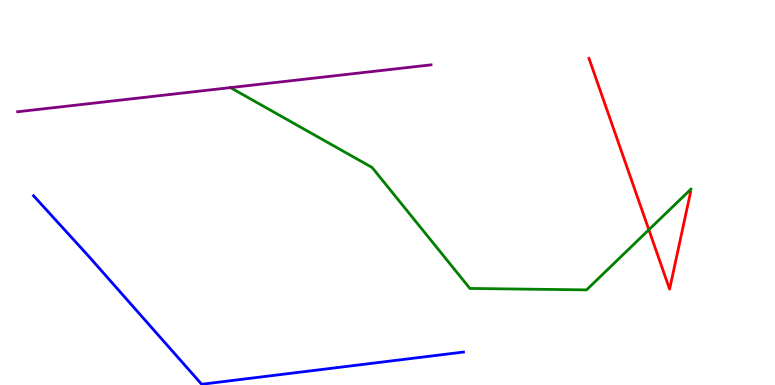[{'lines': ['blue', 'red'], 'intersections': []}, {'lines': ['green', 'red'], 'intersections': [{'x': 8.37, 'y': 4.03}]}, {'lines': ['purple', 'red'], 'intersections': []}, {'lines': ['blue', 'green'], 'intersections': []}, {'lines': ['blue', 'purple'], 'intersections': []}, {'lines': ['green', 'purple'], 'intersections': [{'x': 2.97, 'y': 7.72}]}]